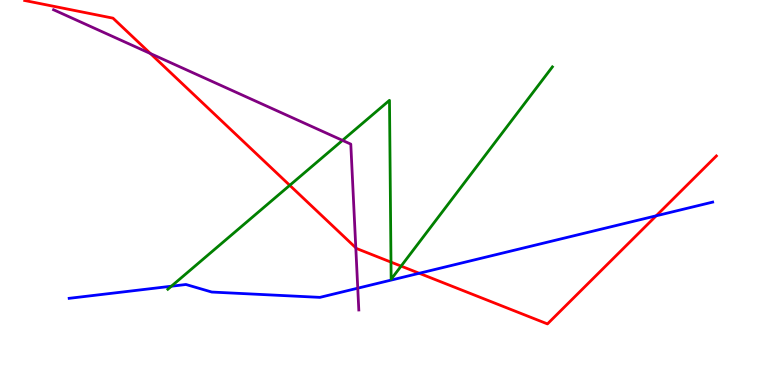[{'lines': ['blue', 'red'], 'intersections': [{'x': 5.41, 'y': 2.9}, {'x': 8.47, 'y': 4.39}]}, {'lines': ['green', 'red'], 'intersections': [{'x': 3.74, 'y': 5.19}, {'x': 5.04, 'y': 3.19}, {'x': 5.18, 'y': 3.09}]}, {'lines': ['purple', 'red'], 'intersections': [{'x': 1.94, 'y': 8.61}, {'x': 4.59, 'y': 3.56}]}, {'lines': ['blue', 'green'], 'intersections': [{'x': 2.21, 'y': 2.57}]}, {'lines': ['blue', 'purple'], 'intersections': [{'x': 4.62, 'y': 2.51}]}, {'lines': ['green', 'purple'], 'intersections': [{'x': 4.42, 'y': 6.35}]}]